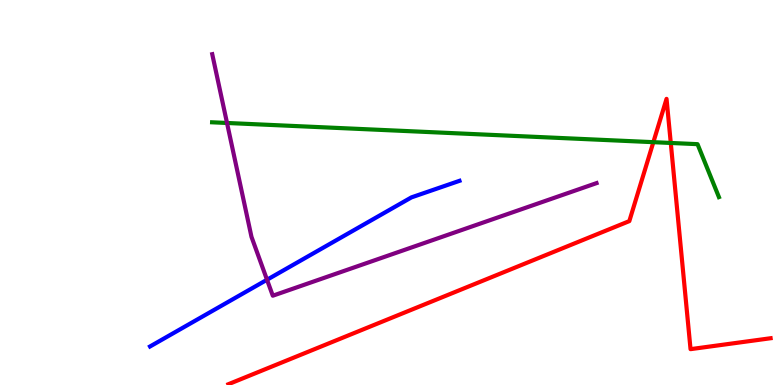[{'lines': ['blue', 'red'], 'intersections': []}, {'lines': ['green', 'red'], 'intersections': [{'x': 8.43, 'y': 6.31}, {'x': 8.66, 'y': 6.29}]}, {'lines': ['purple', 'red'], 'intersections': []}, {'lines': ['blue', 'green'], 'intersections': []}, {'lines': ['blue', 'purple'], 'intersections': [{'x': 3.45, 'y': 2.73}]}, {'lines': ['green', 'purple'], 'intersections': [{'x': 2.93, 'y': 6.81}]}]